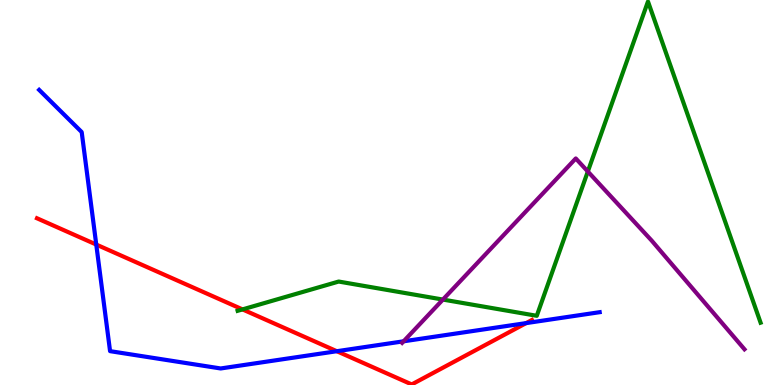[{'lines': ['blue', 'red'], 'intersections': [{'x': 1.24, 'y': 3.65}, {'x': 4.35, 'y': 0.877}, {'x': 6.79, 'y': 1.61}]}, {'lines': ['green', 'red'], 'intersections': [{'x': 3.13, 'y': 1.96}]}, {'lines': ['purple', 'red'], 'intersections': []}, {'lines': ['blue', 'green'], 'intersections': []}, {'lines': ['blue', 'purple'], 'intersections': [{'x': 5.21, 'y': 1.13}]}, {'lines': ['green', 'purple'], 'intersections': [{'x': 5.71, 'y': 2.22}, {'x': 7.58, 'y': 5.55}]}]